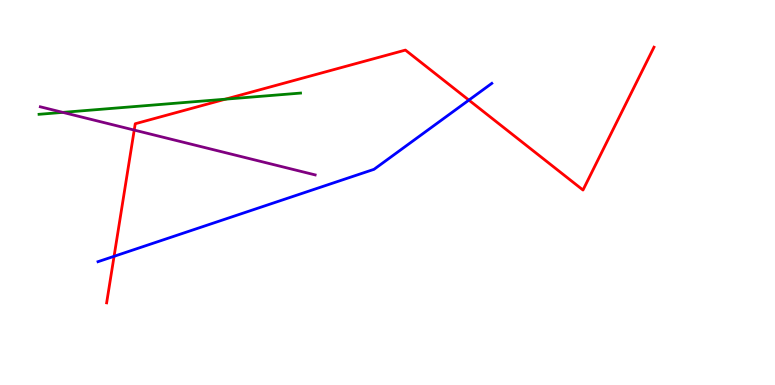[{'lines': ['blue', 'red'], 'intersections': [{'x': 1.47, 'y': 3.34}, {'x': 6.05, 'y': 7.4}]}, {'lines': ['green', 'red'], 'intersections': [{'x': 2.91, 'y': 7.42}]}, {'lines': ['purple', 'red'], 'intersections': [{'x': 1.73, 'y': 6.62}]}, {'lines': ['blue', 'green'], 'intersections': []}, {'lines': ['blue', 'purple'], 'intersections': []}, {'lines': ['green', 'purple'], 'intersections': [{'x': 0.81, 'y': 7.08}]}]